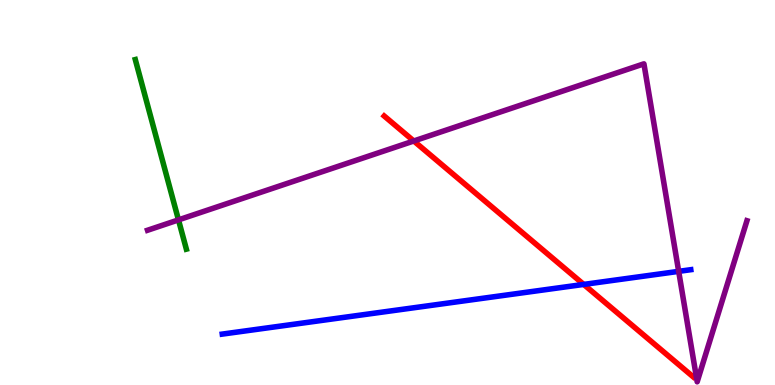[{'lines': ['blue', 'red'], 'intersections': [{'x': 7.53, 'y': 2.61}]}, {'lines': ['green', 'red'], 'intersections': []}, {'lines': ['purple', 'red'], 'intersections': [{'x': 5.34, 'y': 6.34}]}, {'lines': ['blue', 'green'], 'intersections': []}, {'lines': ['blue', 'purple'], 'intersections': [{'x': 8.76, 'y': 2.95}]}, {'lines': ['green', 'purple'], 'intersections': [{'x': 2.3, 'y': 4.29}]}]